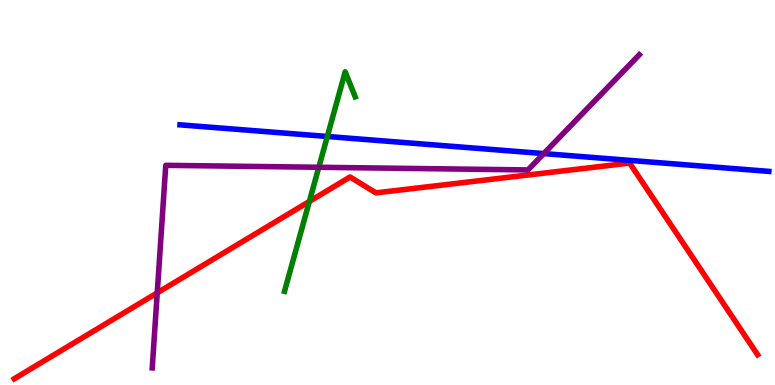[{'lines': ['blue', 'red'], 'intersections': []}, {'lines': ['green', 'red'], 'intersections': [{'x': 3.99, 'y': 4.77}]}, {'lines': ['purple', 'red'], 'intersections': [{'x': 2.03, 'y': 2.39}]}, {'lines': ['blue', 'green'], 'intersections': [{'x': 4.22, 'y': 6.46}]}, {'lines': ['blue', 'purple'], 'intersections': [{'x': 7.02, 'y': 6.01}]}, {'lines': ['green', 'purple'], 'intersections': [{'x': 4.11, 'y': 5.66}]}]